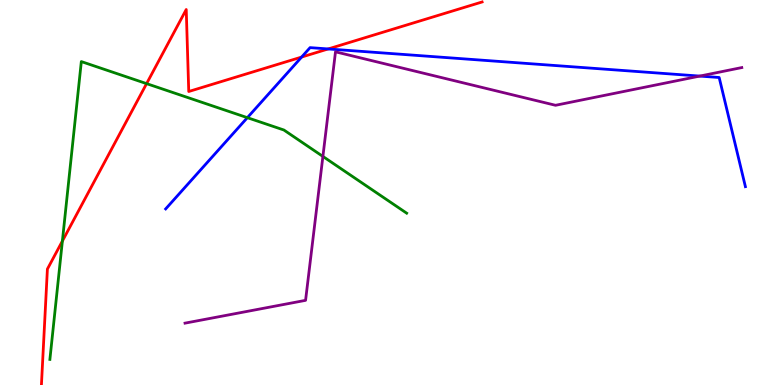[{'lines': ['blue', 'red'], 'intersections': [{'x': 3.89, 'y': 8.52}, {'x': 4.23, 'y': 8.73}]}, {'lines': ['green', 'red'], 'intersections': [{'x': 0.805, 'y': 3.74}, {'x': 1.89, 'y': 7.83}]}, {'lines': ['purple', 'red'], 'intersections': []}, {'lines': ['blue', 'green'], 'intersections': [{'x': 3.19, 'y': 6.94}]}, {'lines': ['blue', 'purple'], 'intersections': [{'x': 9.03, 'y': 8.02}]}, {'lines': ['green', 'purple'], 'intersections': [{'x': 4.17, 'y': 5.94}]}]